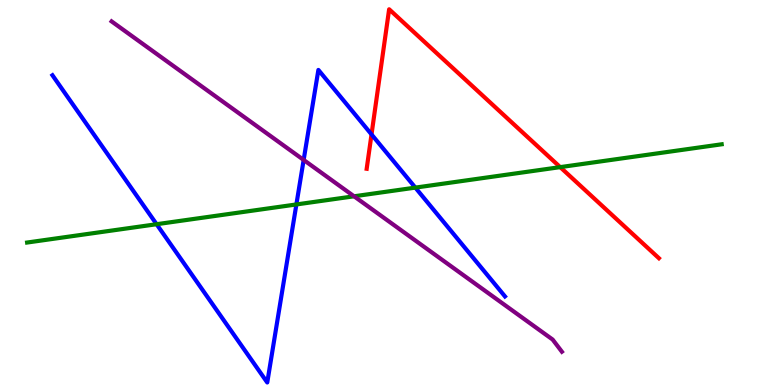[{'lines': ['blue', 'red'], 'intersections': [{'x': 4.79, 'y': 6.51}]}, {'lines': ['green', 'red'], 'intersections': [{'x': 7.23, 'y': 5.66}]}, {'lines': ['purple', 'red'], 'intersections': []}, {'lines': ['blue', 'green'], 'intersections': [{'x': 2.02, 'y': 4.18}, {'x': 3.82, 'y': 4.69}, {'x': 5.36, 'y': 5.13}]}, {'lines': ['blue', 'purple'], 'intersections': [{'x': 3.92, 'y': 5.85}]}, {'lines': ['green', 'purple'], 'intersections': [{'x': 4.57, 'y': 4.9}]}]